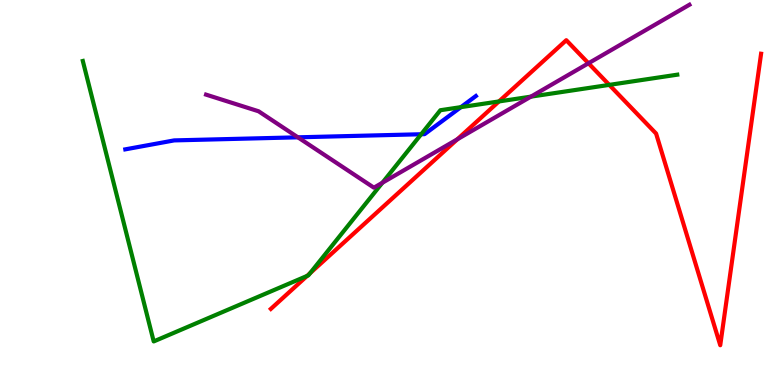[{'lines': ['blue', 'red'], 'intersections': []}, {'lines': ['green', 'red'], 'intersections': [{'x': 3.96, 'y': 2.83}, {'x': 4.0, 'y': 2.9}, {'x': 6.44, 'y': 7.37}, {'x': 7.86, 'y': 7.8}]}, {'lines': ['purple', 'red'], 'intersections': [{'x': 5.9, 'y': 6.38}, {'x': 7.59, 'y': 8.36}]}, {'lines': ['blue', 'green'], 'intersections': [{'x': 5.43, 'y': 6.51}, {'x': 5.95, 'y': 7.22}]}, {'lines': ['blue', 'purple'], 'intersections': [{'x': 3.84, 'y': 6.43}]}, {'lines': ['green', 'purple'], 'intersections': [{'x': 4.93, 'y': 5.25}, {'x': 6.85, 'y': 7.49}]}]